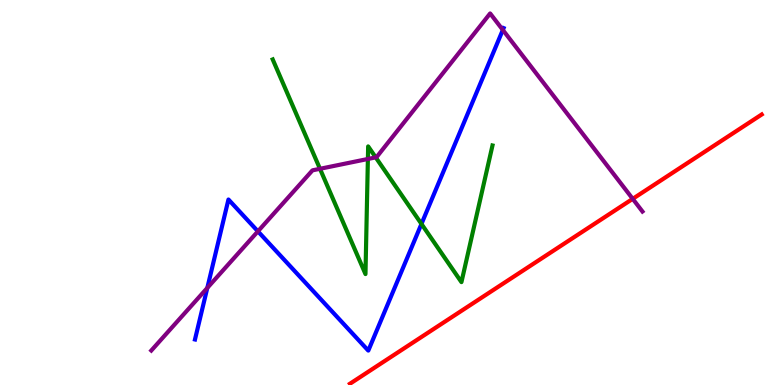[{'lines': ['blue', 'red'], 'intersections': []}, {'lines': ['green', 'red'], 'intersections': []}, {'lines': ['purple', 'red'], 'intersections': [{'x': 8.16, 'y': 4.84}]}, {'lines': ['blue', 'green'], 'intersections': [{'x': 5.44, 'y': 4.18}]}, {'lines': ['blue', 'purple'], 'intersections': [{'x': 2.67, 'y': 2.52}, {'x': 3.33, 'y': 3.99}, {'x': 6.49, 'y': 9.22}]}, {'lines': ['green', 'purple'], 'intersections': [{'x': 4.13, 'y': 5.62}, {'x': 4.75, 'y': 5.87}, {'x': 4.85, 'y': 5.91}]}]